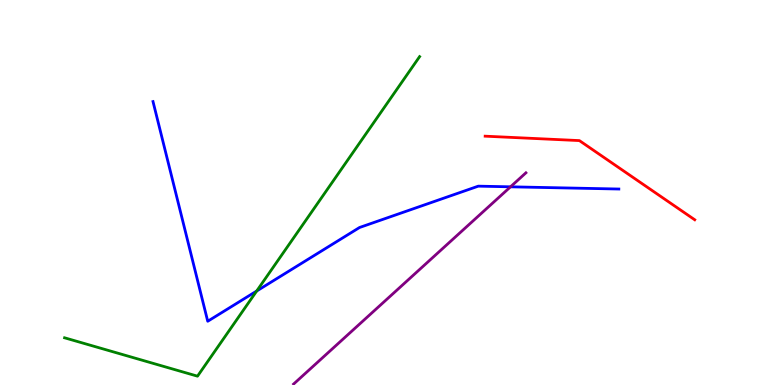[{'lines': ['blue', 'red'], 'intersections': []}, {'lines': ['green', 'red'], 'intersections': []}, {'lines': ['purple', 'red'], 'intersections': []}, {'lines': ['blue', 'green'], 'intersections': [{'x': 3.31, 'y': 2.44}]}, {'lines': ['blue', 'purple'], 'intersections': [{'x': 6.59, 'y': 5.15}]}, {'lines': ['green', 'purple'], 'intersections': []}]